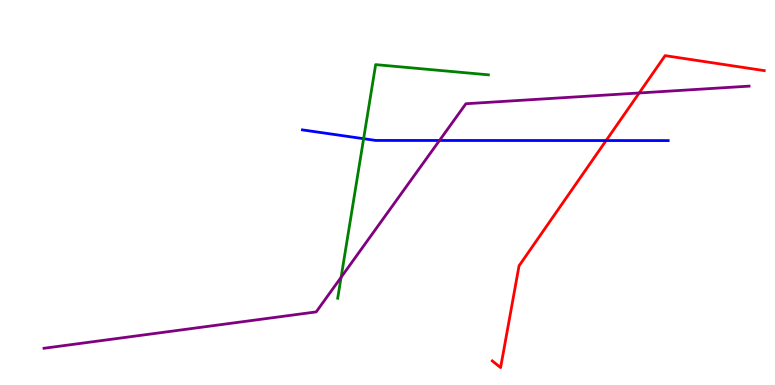[{'lines': ['blue', 'red'], 'intersections': [{'x': 7.82, 'y': 6.35}]}, {'lines': ['green', 'red'], 'intersections': []}, {'lines': ['purple', 'red'], 'intersections': [{'x': 8.25, 'y': 7.59}]}, {'lines': ['blue', 'green'], 'intersections': [{'x': 4.69, 'y': 6.4}]}, {'lines': ['blue', 'purple'], 'intersections': [{'x': 5.67, 'y': 6.35}]}, {'lines': ['green', 'purple'], 'intersections': [{'x': 4.4, 'y': 2.8}]}]